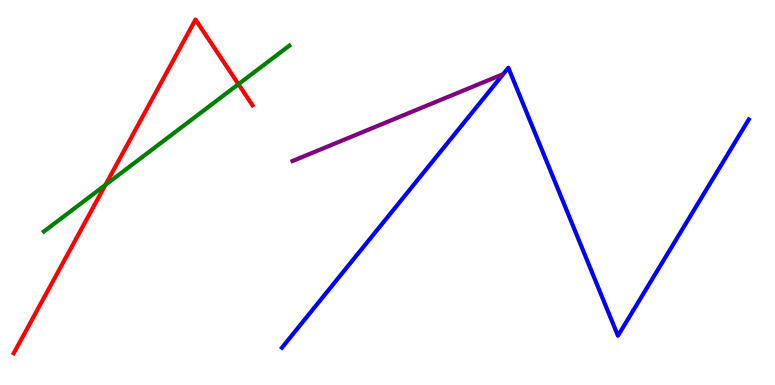[{'lines': ['blue', 'red'], 'intersections': []}, {'lines': ['green', 'red'], 'intersections': [{'x': 1.36, 'y': 5.2}, {'x': 3.08, 'y': 7.81}]}, {'lines': ['purple', 'red'], 'intersections': []}, {'lines': ['blue', 'green'], 'intersections': []}, {'lines': ['blue', 'purple'], 'intersections': []}, {'lines': ['green', 'purple'], 'intersections': []}]